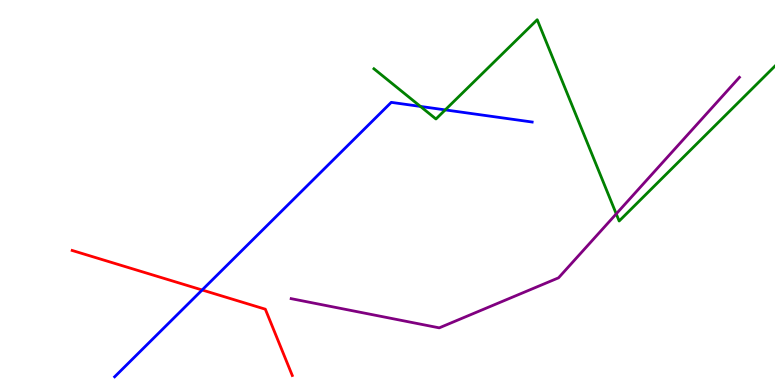[{'lines': ['blue', 'red'], 'intersections': [{'x': 2.61, 'y': 2.47}]}, {'lines': ['green', 'red'], 'intersections': []}, {'lines': ['purple', 'red'], 'intersections': []}, {'lines': ['blue', 'green'], 'intersections': [{'x': 5.42, 'y': 7.24}, {'x': 5.74, 'y': 7.15}]}, {'lines': ['blue', 'purple'], 'intersections': []}, {'lines': ['green', 'purple'], 'intersections': [{'x': 7.95, 'y': 4.44}]}]